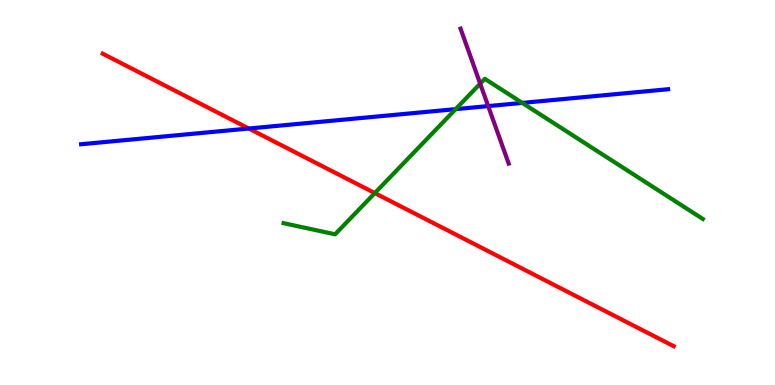[{'lines': ['blue', 'red'], 'intersections': [{'x': 3.21, 'y': 6.66}]}, {'lines': ['green', 'red'], 'intersections': [{'x': 4.84, 'y': 4.99}]}, {'lines': ['purple', 'red'], 'intersections': []}, {'lines': ['blue', 'green'], 'intersections': [{'x': 5.88, 'y': 7.17}, {'x': 6.74, 'y': 7.33}]}, {'lines': ['blue', 'purple'], 'intersections': [{'x': 6.3, 'y': 7.24}]}, {'lines': ['green', 'purple'], 'intersections': [{'x': 6.2, 'y': 7.83}]}]